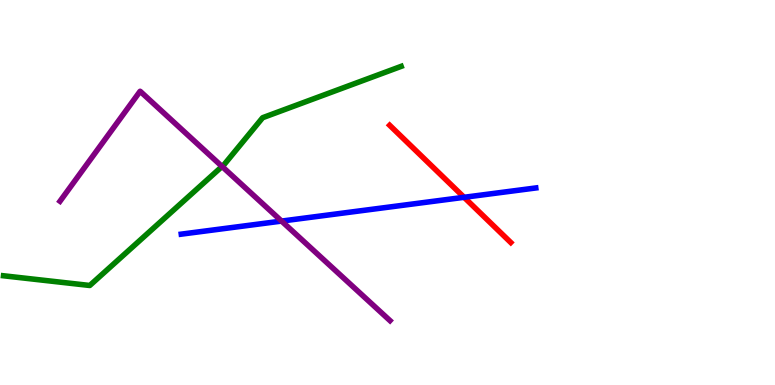[{'lines': ['blue', 'red'], 'intersections': [{'x': 5.99, 'y': 4.88}]}, {'lines': ['green', 'red'], 'intersections': []}, {'lines': ['purple', 'red'], 'intersections': []}, {'lines': ['blue', 'green'], 'intersections': []}, {'lines': ['blue', 'purple'], 'intersections': [{'x': 3.63, 'y': 4.26}]}, {'lines': ['green', 'purple'], 'intersections': [{'x': 2.87, 'y': 5.68}]}]